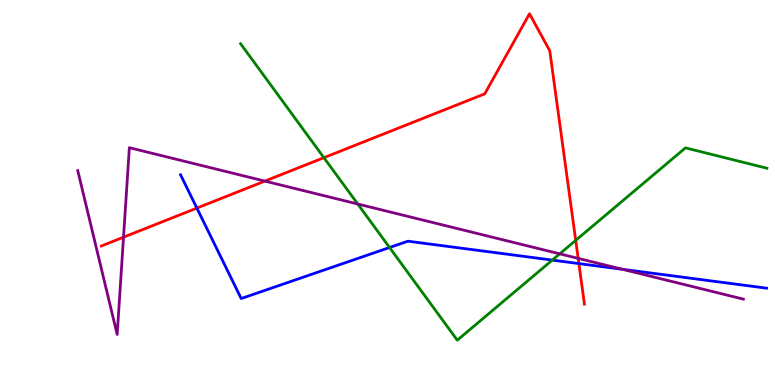[{'lines': ['blue', 'red'], 'intersections': [{'x': 2.54, 'y': 4.6}, {'x': 7.47, 'y': 3.15}]}, {'lines': ['green', 'red'], 'intersections': [{'x': 4.18, 'y': 5.9}, {'x': 7.43, 'y': 3.76}]}, {'lines': ['purple', 'red'], 'intersections': [{'x': 1.59, 'y': 3.84}, {'x': 3.42, 'y': 5.3}, {'x': 7.46, 'y': 3.29}]}, {'lines': ['blue', 'green'], 'intersections': [{'x': 5.03, 'y': 3.57}, {'x': 7.13, 'y': 3.24}]}, {'lines': ['blue', 'purple'], 'intersections': [{'x': 8.03, 'y': 3.01}]}, {'lines': ['green', 'purple'], 'intersections': [{'x': 4.62, 'y': 4.7}, {'x': 7.22, 'y': 3.41}]}]